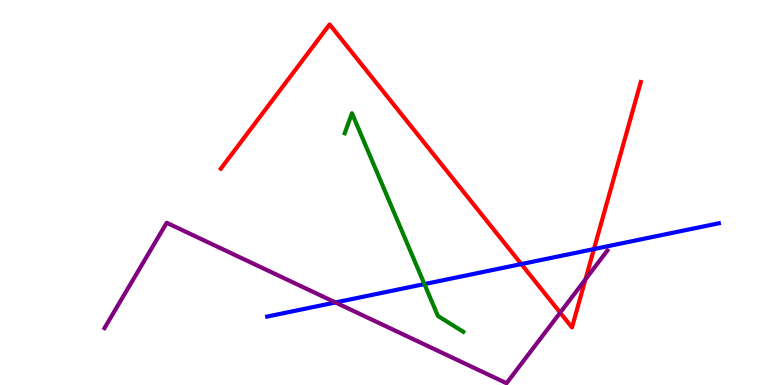[{'lines': ['blue', 'red'], 'intersections': [{'x': 6.73, 'y': 3.14}, {'x': 7.66, 'y': 3.53}]}, {'lines': ['green', 'red'], 'intersections': []}, {'lines': ['purple', 'red'], 'intersections': [{'x': 7.23, 'y': 1.88}, {'x': 7.55, 'y': 2.74}]}, {'lines': ['blue', 'green'], 'intersections': [{'x': 5.48, 'y': 2.62}]}, {'lines': ['blue', 'purple'], 'intersections': [{'x': 4.33, 'y': 2.14}]}, {'lines': ['green', 'purple'], 'intersections': []}]